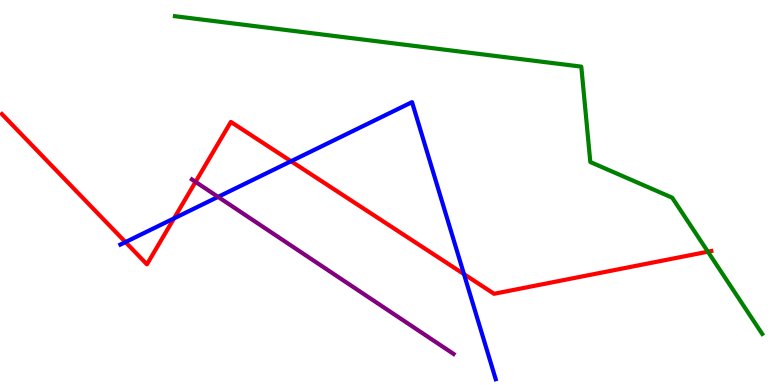[{'lines': ['blue', 'red'], 'intersections': [{'x': 1.62, 'y': 3.71}, {'x': 2.25, 'y': 4.33}, {'x': 3.76, 'y': 5.81}, {'x': 5.99, 'y': 2.88}]}, {'lines': ['green', 'red'], 'intersections': [{'x': 9.13, 'y': 3.46}]}, {'lines': ['purple', 'red'], 'intersections': [{'x': 2.52, 'y': 5.28}]}, {'lines': ['blue', 'green'], 'intersections': []}, {'lines': ['blue', 'purple'], 'intersections': [{'x': 2.81, 'y': 4.89}]}, {'lines': ['green', 'purple'], 'intersections': []}]